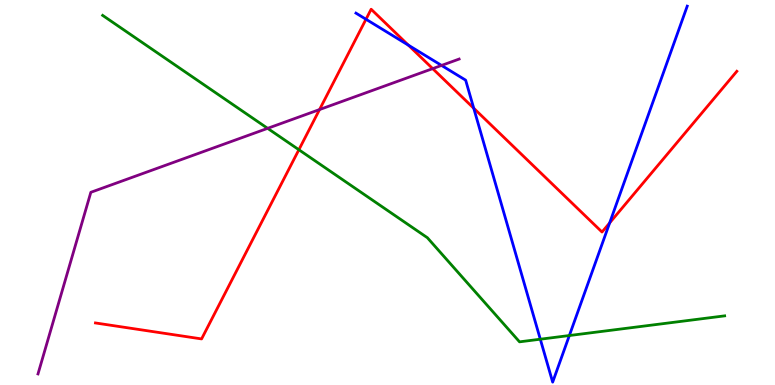[{'lines': ['blue', 'red'], 'intersections': [{'x': 4.72, 'y': 9.5}, {'x': 5.27, 'y': 8.83}, {'x': 6.11, 'y': 7.19}, {'x': 7.87, 'y': 4.21}]}, {'lines': ['green', 'red'], 'intersections': [{'x': 3.86, 'y': 6.11}]}, {'lines': ['purple', 'red'], 'intersections': [{'x': 4.12, 'y': 7.15}, {'x': 5.58, 'y': 8.22}]}, {'lines': ['blue', 'green'], 'intersections': [{'x': 6.97, 'y': 1.19}, {'x': 7.35, 'y': 1.28}]}, {'lines': ['blue', 'purple'], 'intersections': [{'x': 5.7, 'y': 8.3}]}, {'lines': ['green', 'purple'], 'intersections': [{'x': 3.45, 'y': 6.67}]}]